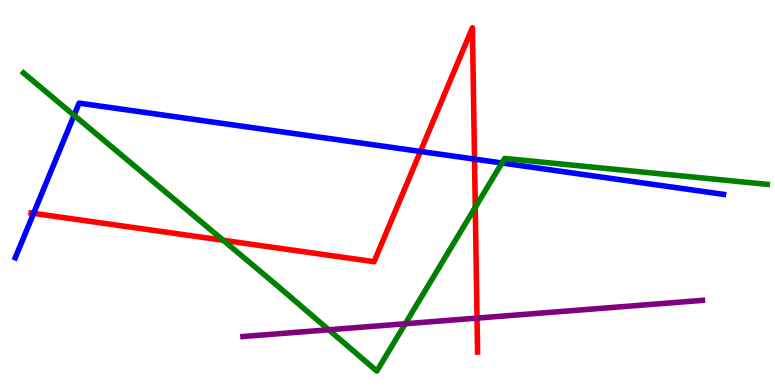[{'lines': ['blue', 'red'], 'intersections': [{'x': 0.434, 'y': 4.46}, {'x': 5.42, 'y': 6.07}, {'x': 6.12, 'y': 5.87}]}, {'lines': ['green', 'red'], 'intersections': [{'x': 2.88, 'y': 3.76}, {'x': 6.13, 'y': 4.62}]}, {'lines': ['purple', 'red'], 'intersections': [{'x': 6.16, 'y': 1.74}]}, {'lines': ['blue', 'green'], 'intersections': [{'x': 0.956, 'y': 7.0}, {'x': 6.48, 'y': 5.77}]}, {'lines': ['blue', 'purple'], 'intersections': []}, {'lines': ['green', 'purple'], 'intersections': [{'x': 4.24, 'y': 1.43}, {'x': 5.23, 'y': 1.59}]}]